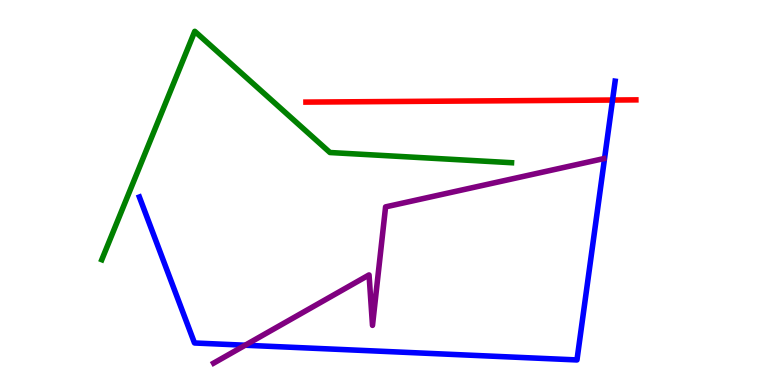[{'lines': ['blue', 'red'], 'intersections': [{'x': 7.9, 'y': 7.4}]}, {'lines': ['green', 'red'], 'intersections': []}, {'lines': ['purple', 'red'], 'intersections': []}, {'lines': ['blue', 'green'], 'intersections': []}, {'lines': ['blue', 'purple'], 'intersections': [{'x': 3.16, 'y': 1.03}]}, {'lines': ['green', 'purple'], 'intersections': []}]